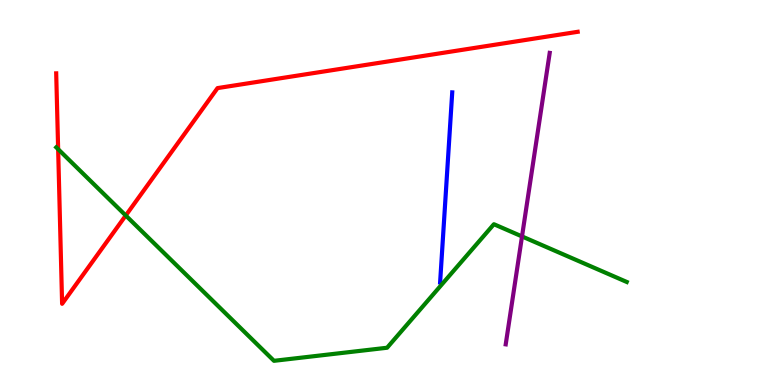[{'lines': ['blue', 'red'], 'intersections': []}, {'lines': ['green', 'red'], 'intersections': [{'x': 0.75, 'y': 6.12}, {'x': 1.62, 'y': 4.4}]}, {'lines': ['purple', 'red'], 'intersections': []}, {'lines': ['blue', 'green'], 'intersections': []}, {'lines': ['blue', 'purple'], 'intersections': []}, {'lines': ['green', 'purple'], 'intersections': [{'x': 6.74, 'y': 3.86}]}]